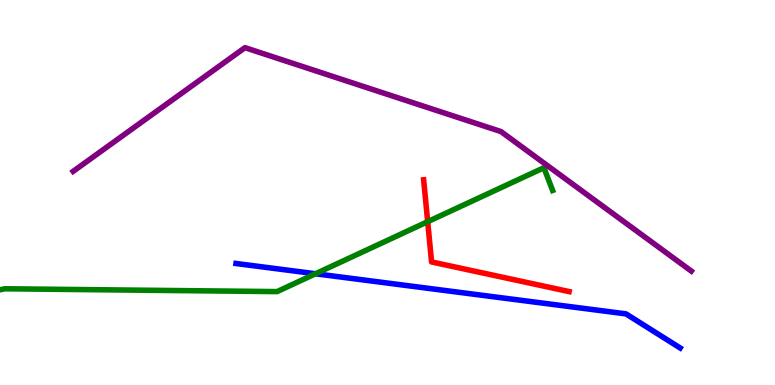[{'lines': ['blue', 'red'], 'intersections': []}, {'lines': ['green', 'red'], 'intersections': [{'x': 5.52, 'y': 4.24}]}, {'lines': ['purple', 'red'], 'intersections': []}, {'lines': ['blue', 'green'], 'intersections': [{'x': 4.07, 'y': 2.89}]}, {'lines': ['blue', 'purple'], 'intersections': []}, {'lines': ['green', 'purple'], 'intersections': []}]